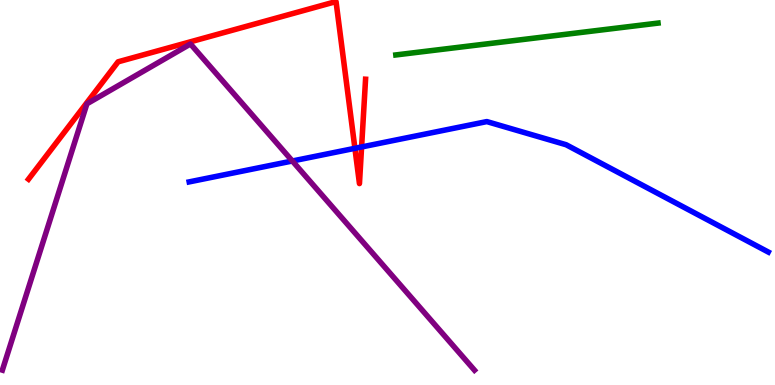[{'lines': ['blue', 'red'], 'intersections': [{'x': 4.58, 'y': 6.15}, {'x': 4.67, 'y': 6.18}]}, {'lines': ['green', 'red'], 'intersections': []}, {'lines': ['purple', 'red'], 'intersections': []}, {'lines': ['blue', 'green'], 'intersections': []}, {'lines': ['blue', 'purple'], 'intersections': [{'x': 3.77, 'y': 5.82}]}, {'lines': ['green', 'purple'], 'intersections': []}]